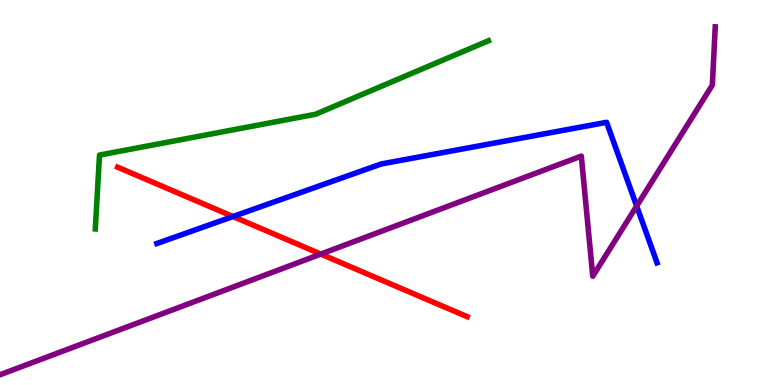[{'lines': ['blue', 'red'], 'intersections': [{'x': 3.01, 'y': 4.38}]}, {'lines': ['green', 'red'], 'intersections': []}, {'lines': ['purple', 'red'], 'intersections': [{'x': 4.14, 'y': 3.4}]}, {'lines': ['blue', 'green'], 'intersections': []}, {'lines': ['blue', 'purple'], 'intersections': [{'x': 8.22, 'y': 4.65}]}, {'lines': ['green', 'purple'], 'intersections': []}]